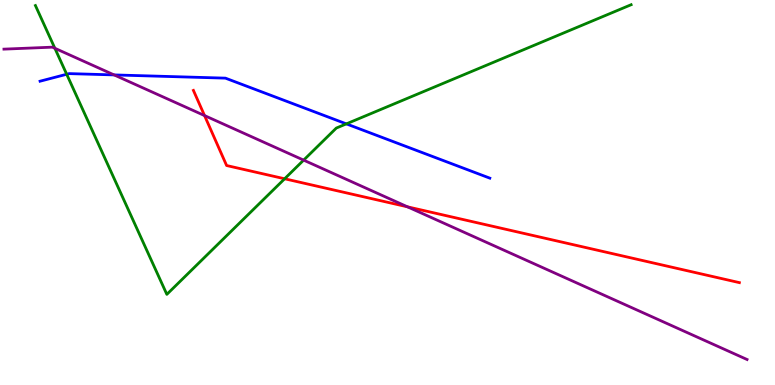[{'lines': ['blue', 'red'], 'intersections': []}, {'lines': ['green', 'red'], 'intersections': [{'x': 3.67, 'y': 5.36}]}, {'lines': ['purple', 'red'], 'intersections': [{'x': 2.64, 'y': 7.0}, {'x': 5.26, 'y': 4.63}]}, {'lines': ['blue', 'green'], 'intersections': [{'x': 0.861, 'y': 8.07}, {'x': 4.47, 'y': 6.78}]}, {'lines': ['blue', 'purple'], 'intersections': [{'x': 1.47, 'y': 8.05}]}, {'lines': ['green', 'purple'], 'intersections': [{'x': 0.708, 'y': 8.75}, {'x': 3.92, 'y': 5.84}]}]